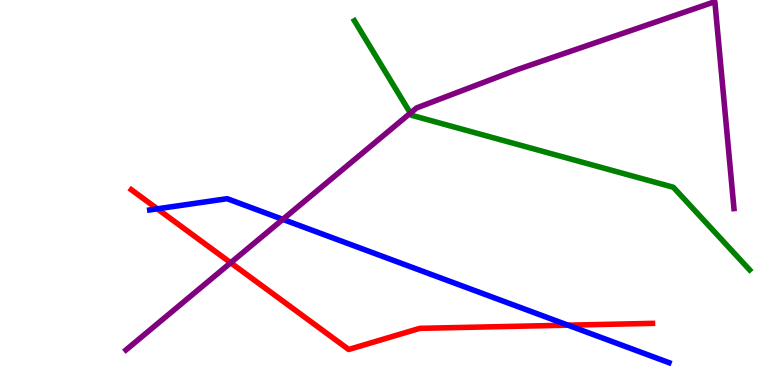[{'lines': ['blue', 'red'], 'intersections': [{'x': 2.03, 'y': 4.58}, {'x': 7.33, 'y': 1.55}]}, {'lines': ['green', 'red'], 'intersections': []}, {'lines': ['purple', 'red'], 'intersections': [{'x': 2.98, 'y': 3.18}]}, {'lines': ['blue', 'green'], 'intersections': []}, {'lines': ['blue', 'purple'], 'intersections': [{'x': 3.65, 'y': 4.3}]}, {'lines': ['green', 'purple'], 'intersections': [{'x': 5.3, 'y': 7.06}]}]